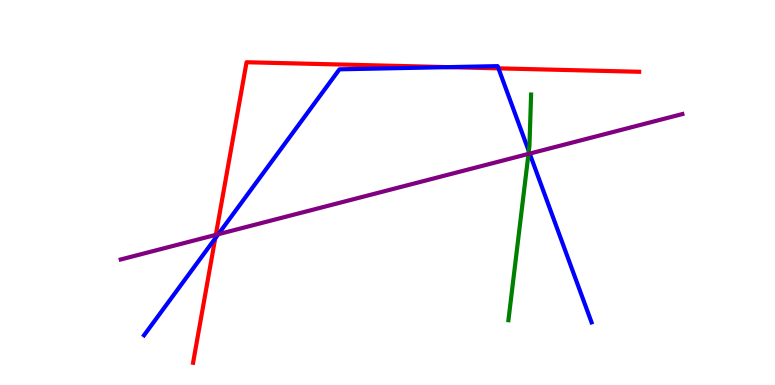[{'lines': ['blue', 'red'], 'intersections': [{'x': 2.78, 'y': 3.81}, {'x': 5.78, 'y': 8.26}, {'x': 6.43, 'y': 8.22}]}, {'lines': ['green', 'red'], 'intersections': []}, {'lines': ['purple', 'red'], 'intersections': [{'x': 2.78, 'y': 3.9}]}, {'lines': ['blue', 'green'], 'intersections': [{'x': 6.82, 'y': 6.07}]}, {'lines': ['blue', 'purple'], 'intersections': [{'x': 2.82, 'y': 3.92}, {'x': 6.83, 'y': 6.01}]}, {'lines': ['green', 'purple'], 'intersections': [{'x': 6.82, 'y': 6.0}]}]